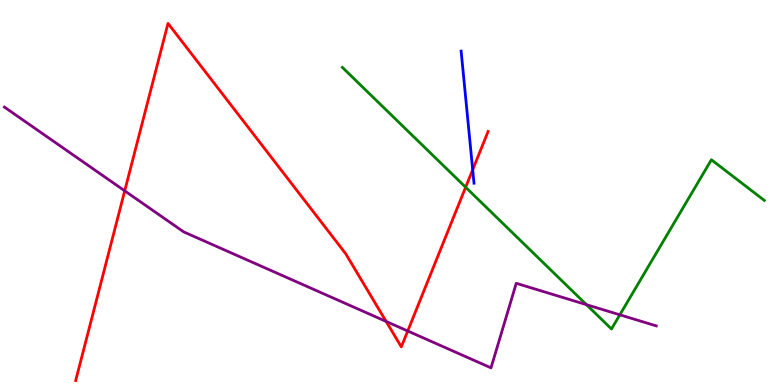[{'lines': ['blue', 'red'], 'intersections': [{'x': 6.1, 'y': 5.59}]}, {'lines': ['green', 'red'], 'intersections': [{'x': 6.01, 'y': 5.14}]}, {'lines': ['purple', 'red'], 'intersections': [{'x': 1.61, 'y': 5.04}, {'x': 4.98, 'y': 1.65}, {'x': 5.26, 'y': 1.4}]}, {'lines': ['blue', 'green'], 'intersections': []}, {'lines': ['blue', 'purple'], 'intersections': []}, {'lines': ['green', 'purple'], 'intersections': [{'x': 7.57, 'y': 2.09}, {'x': 8.0, 'y': 1.82}]}]